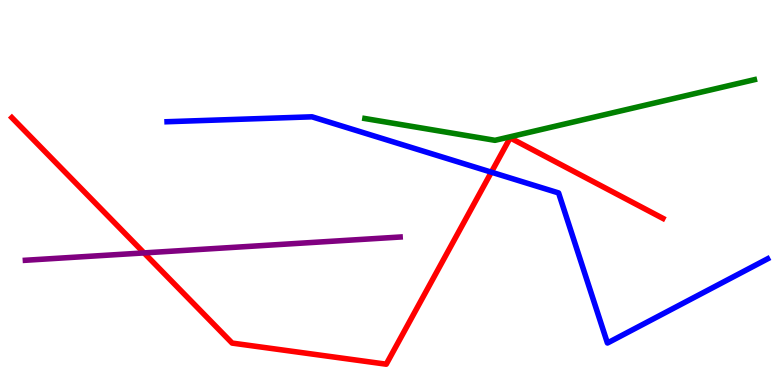[{'lines': ['blue', 'red'], 'intersections': [{'x': 6.34, 'y': 5.53}]}, {'lines': ['green', 'red'], 'intersections': []}, {'lines': ['purple', 'red'], 'intersections': [{'x': 1.86, 'y': 3.43}]}, {'lines': ['blue', 'green'], 'intersections': []}, {'lines': ['blue', 'purple'], 'intersections': []}, {'lines': ['green', 'purple'], 'intersections': []}]